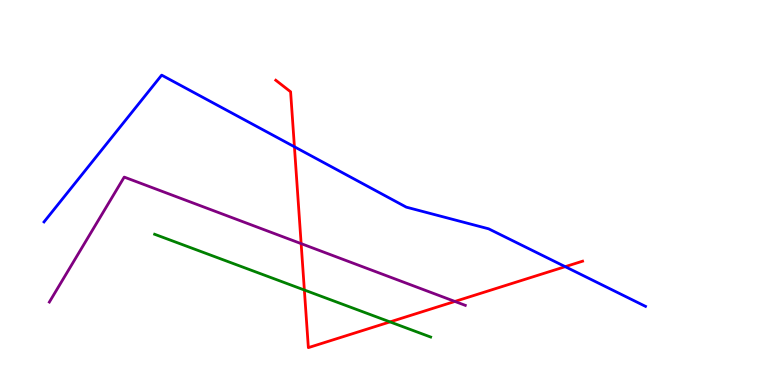[{'lines': ['blue', 'red'], 'intersections': [{'x': 3.8, 'y': 6.19}, {'x': 7.29, 'y': 3.07}]}, {'lines': ['green', 'red'], 'intersections': [{'x': 3.93, 'y': 2.47}, {'x': 5.03, 'y': 1.64}]}, {'lines': ['purple', 'red'], 'intersections': [{'x': 3.89, 'y': 3.67}, {'x': 5.87, 'y': 2.17}]}, {'lines': ['blue', 'green'], 'intersections': []}, {'lines': ['blue', 'purple'], 'intersections': []}, {'lines': ['green', 'purple'], 'intersections': []}]